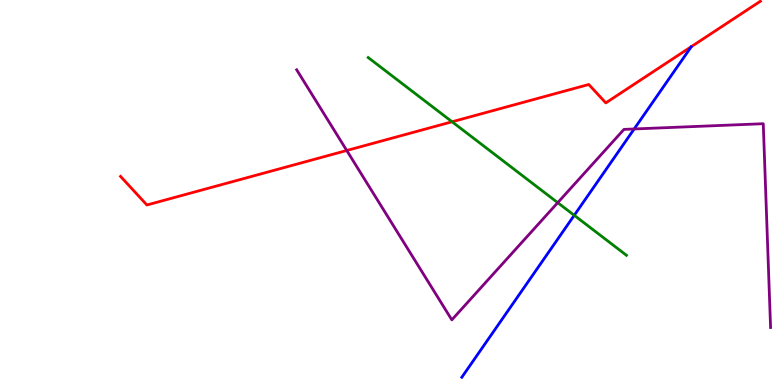[{'lines': ['blue', 'red'], 'intersections': []}, {'lines': ['green', 'red'], 'intersections': [{'x': 5.83, 'y': 6.84}]}, {'lines': ['purple', 'red'], 'intersections': [{'x': 4.47, 'y': 6.09}]}, {'lines': ['blue', 'green'], 'intersections': [{'x': 7.41, 'y': 4.41}]}, {'lines': ['blue', 'purple'], 'intersections': [{'x': 8.18, 'y': 6.65}]}, {'lines': ['green', 'purple'], 'intersections': [{'x': 7.2, 'y': 4.74}]}]